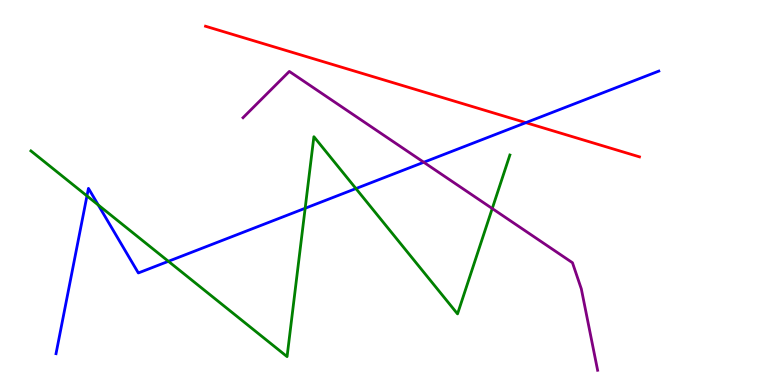[{'lines': ['blue', 'red'], 'intersections': [{'x': 6.79, 'y': 6.81}]}, {'lines': ['green', 'red'], 'intersections': []}, {'lines': ['purple', 'red'], 'intersections': []}, {'lines': ['blue', 'green'], 'intersections': [{'x': 1.12, 'y': 4.91}, {'x': 1.27, 'y': 4.68}, {'x': 2.17, 'y': 3.21}, {'x': 3.94, 'y': 4.59}, {'x': 4.59, 'y': 5.1}]}, {'lines': ['blue', 'purple'], 'intersections': [{'x': 5.47, 'y': 5.79}]}, {'lines': ['green', 'purple'], 'intersections': [{'x': 6.35, 'y': 4.58}]}]